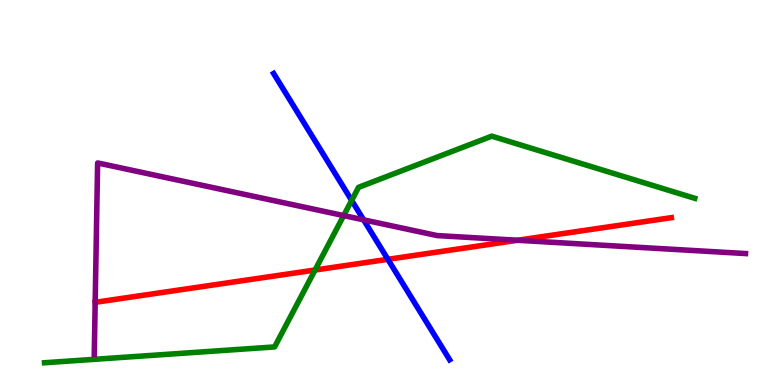[{'lines': ['blue', 'red'], 'intersections': [{'x': 5.0, 'y': 3.26}]}, {'lines': ['green', 'red'], 'intersections': [{'x': 4.07, 'y': 2.99}]}, {'lines': ['purple', 'red'], 'intersections': [{'x': 6.68, 'y': 3.76}]}, {'lines': ['blue', 'green'], 'intersections': [{'x': 4.54, 'y': 4.79}]}, {'lines': ['blue', 'purple'], 'intersections': [{'x': 4.69, 'y': 4.29}]}, {'lines': ['green', 'purple'], 'intersections': [{'x': 4.43, 'y': 4.4}]}]